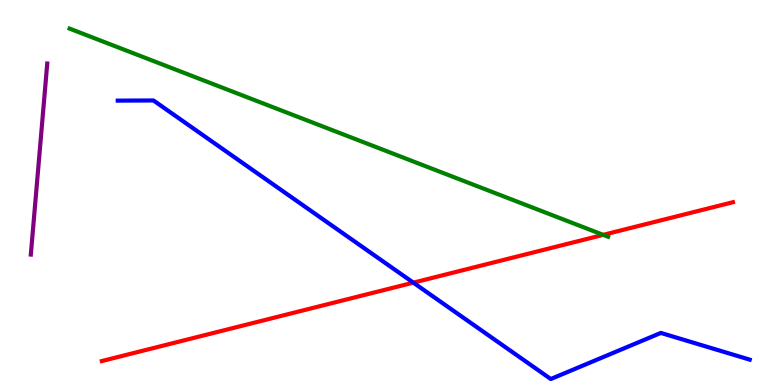[{'lines': ['blue', 'red'], 'intersections': [{'x': 5.33, 'y': 2.66}]}, {'lines': ['green', 'red'], 'intersections': [{'x': 7.78, 'y': 3.9}]}, {'lines': ['purple', 'red'], 'intersections': []}, {'lines': ['blue', 'green'], 'intersections': []}, {'lines': ['blue', 'purple'], 'intersections': []}, {'lines': ['green', 'purple'], 'intersections': []}]